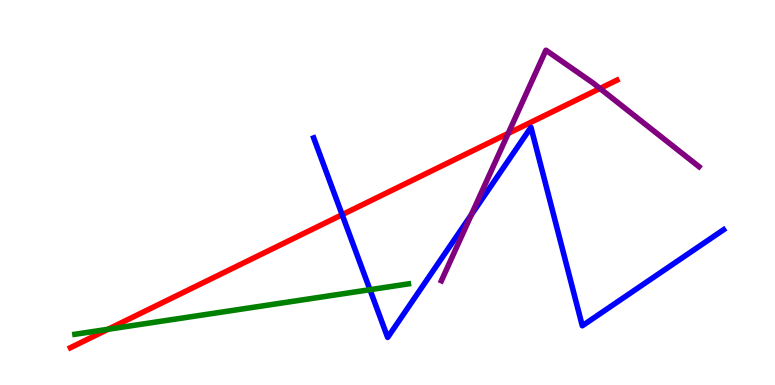[{'lines': ['blue', 'red'], 'intersections': [{'x': 4.41, 'y': 4.42}]}, {'lines': ['green', 'red'], 'intersections': [{'x': 1.39, 'y': 1.45}]}, {'lines': ['purple', 'red'], 'intersections': [{'x': 6.56, 'y': 6.54}, {'x': 7.74, 'y': 7.7}]}, {'lines': ['blue', 'green'], 'intersections': [{'x': 4.77, 'y': 2.48}]}, {'lines': ['blue', 'purple'], 'intersections': [{'x': 6.08, 'y': 4.42}]}, {'lines': ['green', 'purple'], 'intersections': []}]